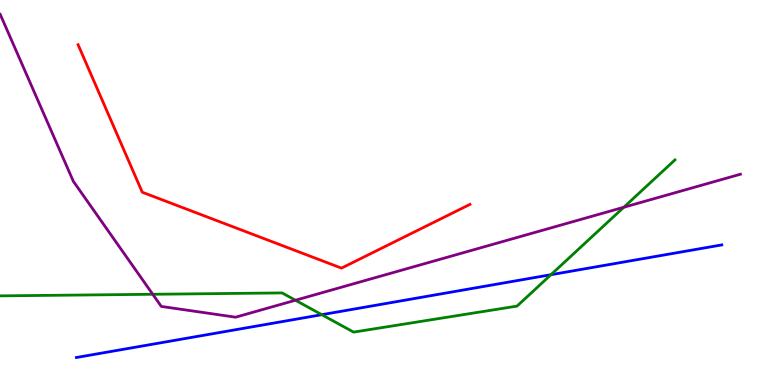[{'lines': ['blue', 'red'], 'intersections': []}, {'lines': ['green', 'red'], 'intersections': []}, {'lines': ['purple', 'red'], 'intersections': []}, {'lines': ['blue', 'green'], 'intersections': [{'x': 4.15, 'y': 1.83}, {'x': 7.11, 'y': 2.86}]}, {'lines': ['blue', 'purple'], 'intersections': []}, {'lines': ['green', 'purple'], 'intersections': [{'x': 1.97, 'y': 2.36}, {'x': 3.81, 'y': 2.2}, {'x': 8.05, 'y': 4.62}]}]